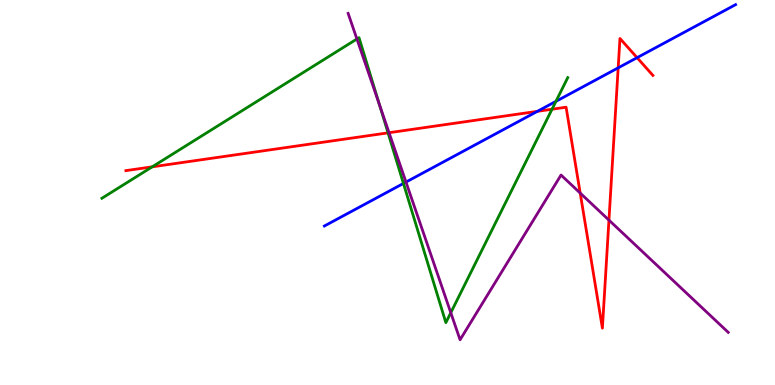[{'lines': ['blue', 'red'], 'intersections': [{'x': 6.93, 'y': 7.11}, {'x': 7.98, 'y': 8.24}, {'x': 8.22, 'y': 8.5}]}, {'lines': ['green', 'red'], 'intersections': [{'x': 1.96, 'y': 5.67}, {'x': 5.01, 'y': 6.55}, {'x': 7.12, 'y': 7.16}]}, {'lines': ['purple', 'red'], 'intersections': [{'x': 5.02, 'y': 6.55}, {'x': 7.49, 'y': 4.99}, {'x': 7.86, 'y': 4.28}]}, {'lines': ['blue', 'green'], 'intersections': [{'x': 5.21, 'y': 5.24}, {'x': 7.17, 'y': 7.37}]}, {'lines': ['blue', 'purple'], 'intersections': [{'x': 5.24, 'y': 5.27}]}, {'lines': ['green', 'purple'], 'intersections': [{'x': 4.61, 'y': 8.99}, {'x': 4.9, 'y': 7.29}, {'x': 5.82, 'y': 1.88}]}]